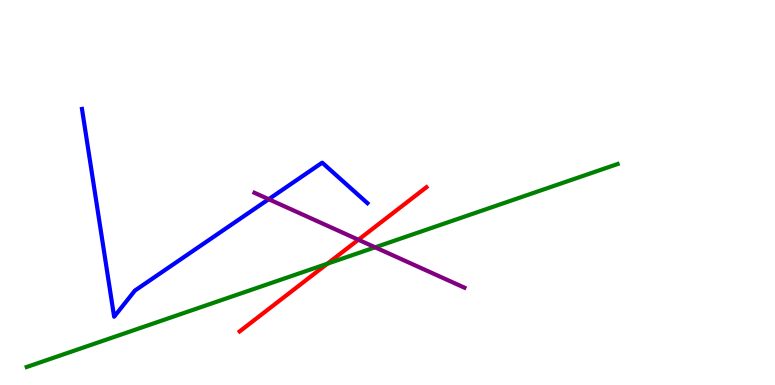[{'lines': ['blue', 'red'], 'intersections': []}, {'lines': ['green', 'red'], 'intersections': [{'x': 4.22, 'y': 3.15}]}, {'lines': ['purple', 'red'], 'intersections': [{'x': 4.62, 'y': 3.77}]}, {'lines': ['blue', 'green'], 'intersections': []}, {'lines': ['blue', 'purple'], 'intersections': [{'x': 3.47, 'y': 4.83}]}, {'lines': ['green', 'purple'], 'intersections': [{'x': 4.84, 'y': 3.58}]}]